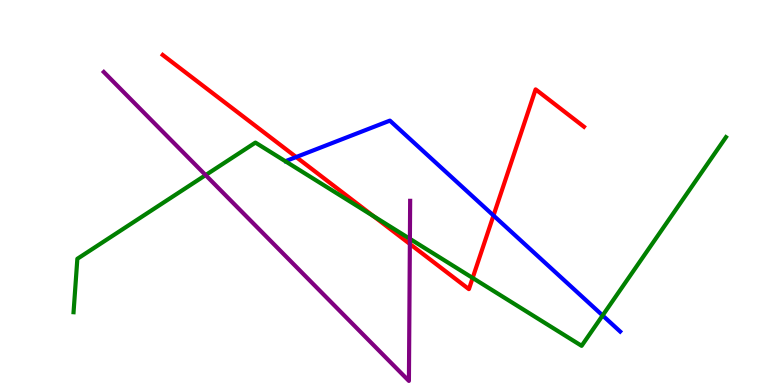[{'lines': ['blue', 'red'], 'intersections': [{'x': 3.82, 'y': 5.92}, {'x': 6.37, 'y': 4.4}]}, {'lines': ['green', 'red'], 'intersections': [{'x': 4.82, 'y': 4.39}, {'x': 6.1, 'y': 2.78}]}, {'lines': ['purple', 'red'], 'intersections': [{'x': 5.29, 'y': 3.66}]}, {'lines': ['blue', 'green'], 'intersections': [{'x': 7.78, 'y': 1.81}]}, {'lines': ['blue', 'purple'], 'intersections': []}, {'lines': ['green', 'purple'], 'intersections': [{'x': 2.65, 'y': 5.45}, {'x': 5.29, 'y': 3.8}]}]